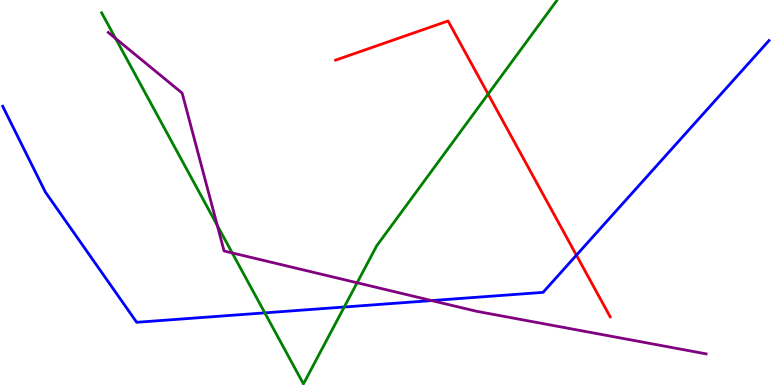[{'lines': ['blue', 'red'], 'intersections': [{'x': 7.44, 'y': 3.37}]}, {'lines': ['green', 'red'], 'intersections': [{'x': 6.3, 'y': 7.56}]}, {'lines': ['purple', 'red'], 'intersections': []}, {'lines': ['blue', 'green'], 'intersections': [{'x': 3.42, 'y': 1.87}, {'x': 4.44, 'y': 2.03}]}, {'lines': ['blue', 'purple'], 'intersections': [{'x': 5.57, 'y': 2.19}]}, {'lines': ['green', 'purple'], 'intersections': [{'x': 1.49, 'y': 9.0}, {'x': 2.8, 'y': 4.14}, {'x': 3.0, 'y': 3.43}, {'x': 4.61, 'y': 2.66}]}]